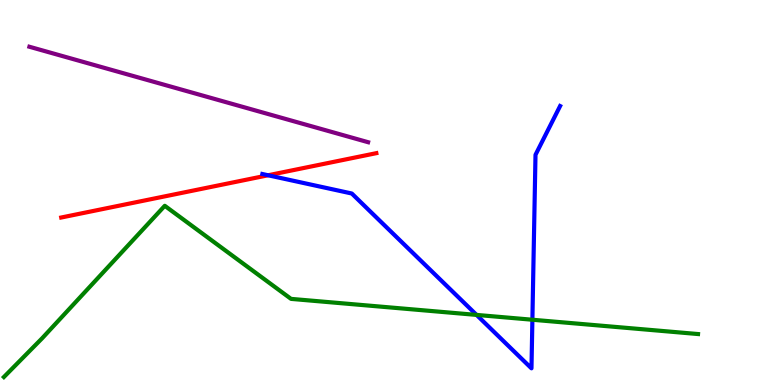[{'lines': ['blue', 'red'], 'intersections': [{'x': 3.46, 'y': 5.45}]}, {'lines': ['green', 'red'], 'intersections': []}, {'lines': ['purple', 'red'], 'intersections': []}, {'lines': ['blue', 'green'], 'intersections': [{'x': 6.15, 'y': 1.82}, {'x': 6.87, 'y': 1.7}]}, {'lines': ['blue', 'purple'], 'intersections': []}, {'lines': ['green', 'purple'], 'intersections': []}]